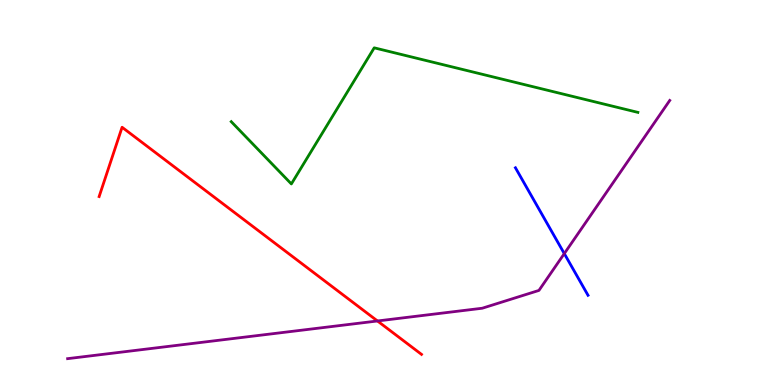[{'lines': ['blue', 'red'], 'intersections': []}, {'lines': ['green', 'red'], 'intersections': []}, {'lines': ['purple', 'red'], 'intersections': [{'x': 4.87, 'y': 1.66}]}, {'lines': ['blue', 'green'], 'intersections': []}, {'lines': ['blue', 'purple'], 'intersections': [{'x': 7.28, 'y': 3.41}]}, {'lines': ['green', 'purple'], 'intersections': []}]